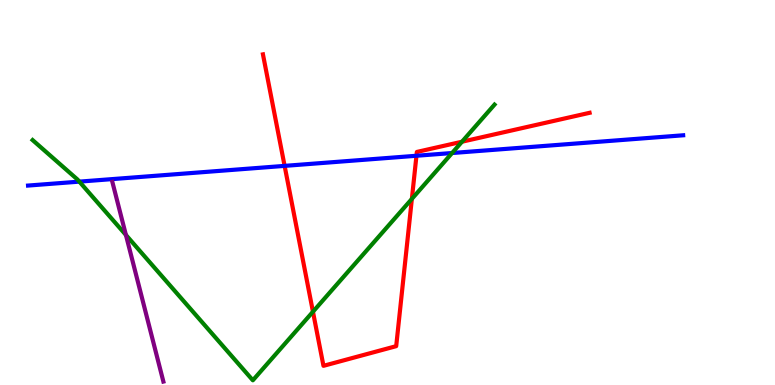[{'lines': ['blue', 'red'], 'intersections': [{'x': 3.67, 'y': 5.69}, {'x': 5.37, 'y': 5.95}]}, {'lines': ['green', 'red'], 'intersections': [{'x': 4.04, 'y': 1.9}, {'x': 5.31, 'y': 4.83}, {'x': 5.96, 'y': 6.32}]}, {'lines': ['purple', 'red'], 'intersections': []}, {'lines': ['blue', 'green'], 'intersections': [{'x': 1.02, 'y': 5.28}, {'x': 5.83, 'y': 6.03}]}, {'lines': ['blue', 'purple'], 'intersections': []}, {'lines': ['green', 'purple'], 'intersections': [{'x': 1.62, 'y': 3.9}]}]